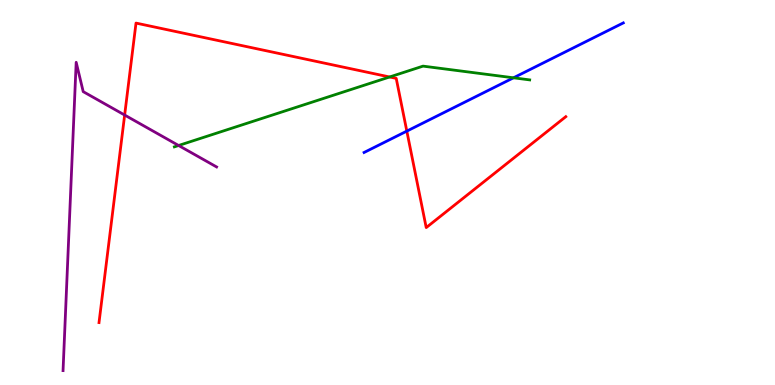[{'lines': ['blue', 'red'], 'intersections': [{'x': 5.25, 'y': 6.59}]}, {'lines': ['green', 'red'], 'intersections': [{'x': 5.03, 'y': 8.0}]}, {'lines': ['purple', 'red'], 'intersections': [{'x': 1.61, 'y': 7.01}]}, {'lines': ['blue', 'green'], 'intersections': [{'x': 6.63, 'y': 7.98}]}, {'lines': ['blue', 'purple'], 'intersections': []}, {'lines': ['green', 'purple'], 'intersections': [{'x': 2.3, 'y': 6.22}]}]